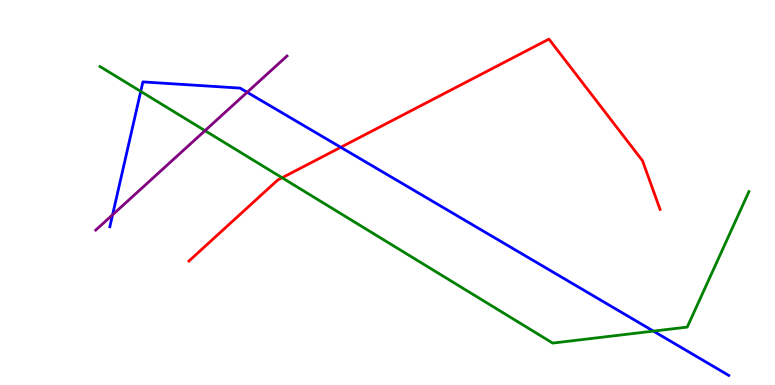[{'lines': ['blue', 'red'], 'intersections': [{'x': 4.4, 'y': 6.17}]}, {'lines': ['green', 'red'], 'intersections': [{'x': 3.64, 'y': 5.38}]}, {'lines': ['purple', 'red'], 'intersections': []}, {'lines': ['blue', 'green'], 'intersections': [{'x': 1.82, 'y': 7.63}, {'x': 8.43, 'y': 1.4}]}, {'lines': ['blue', 'purple'], 'intersections': [{'x': 1.45, 'y': 4.42}, {'x': 3.19, 'y': 7.6}]}, {'lines': ['green', 'purple'], 'intersections': [{'x': 2.65, 'y': 6.61}]}]